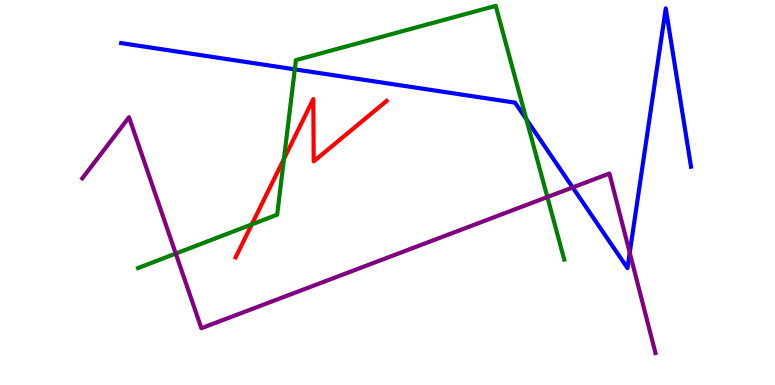[{'lines': ['blue', 'red'], 'intersections': []}, {'lines': ['green', 'red'], 'intersections': [{'x': 3.25, 'y': 4.17}, {'x': 3.66, 'y': 5.87}]}, {'lines': ['purple', 'red'], 'intersections': []}, {'lines': ['blue', 'green'], 'intersections': [{'x': 3.8, 'y': 8.2}, {'x': 6.79, 'y': 6.9}]}, {'lines': ['blue', 'purple'], 'intersections': [{'x': 7.39, 'y': 5.13}, {'x': 8.13, 'y': 3.44}]}, {'lines': ['green', 'purple'], 'intersections': [{'x': 2.27, 'y': 3.41}, {'x': 7.06, 'y': 4.88}]}]